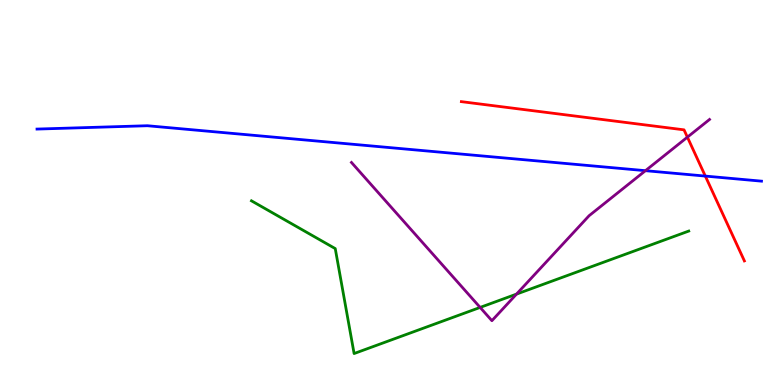[{'lines': ['blue', 'red'], 'intersections': [{'x': 9.1, 'y': 5.43}]}, {'lines': ['green', 'red'], 'intersections': []}, {'lines': ['purple', 'red'], 'intersections': [{'x': 8.87, 'y': 6.44}]}, {'lines': ['blue', 'green'], 'intersections': []}, {'lines': ['blue', 'purple'], 'intersections': [{'x': 8.33, 'y': 5.57}]}, {'lines': ['green', 'purple'], 'intersections': [{'x': 6.2, 'y': 2.02}, {'x': 6.66, 'y': 2.36}]}]